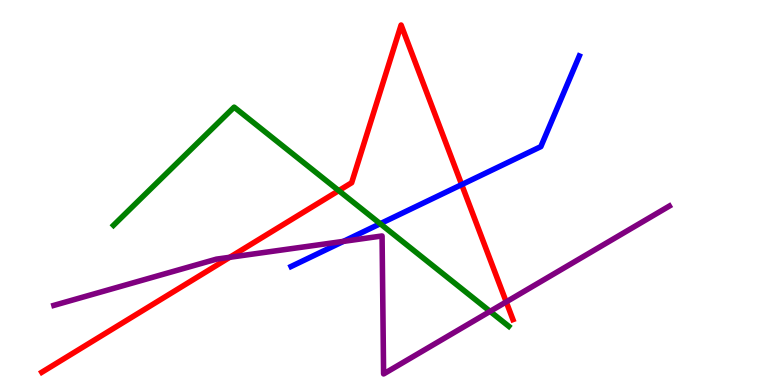[{'lines': ['blue', 'red'], 'intersections': [{'x': 5.96, 'y': 5.2}]}, {'lines': ['green', 'red'], 'intersections': [{'x': 4.37, 'y': 5.05}]}, {'lines': ['purple', 'red'], 'intersections': [{'x': 2.97, 'y': 3.32}, {'x': 6.53, 'y': 2.16}]}, {'lines': ['blue', 'green'], 'intersections': [{'x': 4.91, 'y': 4.19}]}, {'lines': ['blue', 'purple'], 'intersections': [{'x': 4.43, 'y': 3.73}]}, {'lines': ['green', 'purple'], 'intersections': [{'x': 6.32, 'y': 1.91}]}]